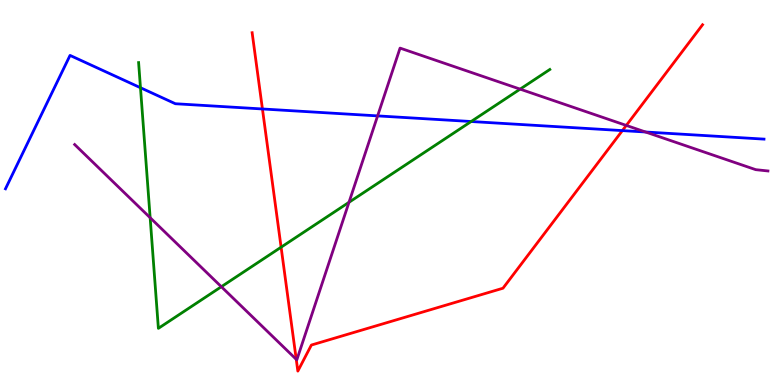[{'lines': ['blue', 'red'], 'intersections': [{'x': 3.39, 'y': 7.17}, {'x': 8.03, 'y': 6.61}]}, {'lines': ['green', 'red'], 'intersections': [{'x': 3.63, 'y': 3.58}]}, {'lines': ['purple', 'red'], 'intersections': [{'x': 3.82, 'y': 0.667}, {'x': 8.08, 'y': 6.74}]}, {'lines': ['blue', 'green'], 'intersections': [{'x': 1.81, 'y': 7.72}, {'x': 6.08, 'y': 6.84}]}, {'lines': ['blue', 'purple'], 'intersections': [{'x': 4.87, 'y': 6.99}, {'x': 8.33, 'y': 6.57}]}, {'lines': ['green', 'purple'], 'intersections': [{'x': 1.94, 'y': 4.35}, {'x': 2.86, 'y': 2.55}, {'x': 4.5, 'y': 4.75}, {'x': 6.71, 'y': 7.68}]}]